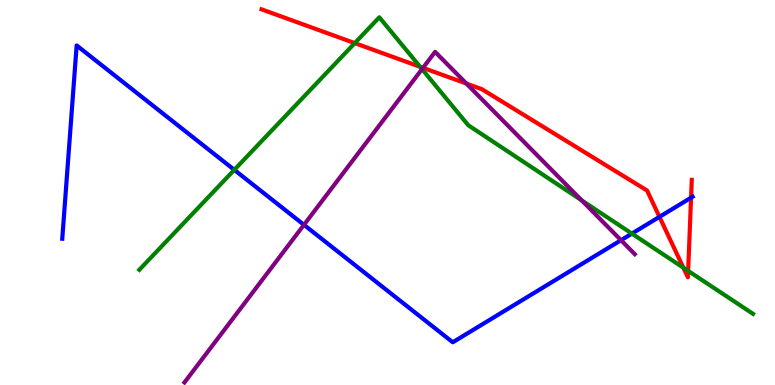[{'lines': ['blue', 'red'], 'intersections': [{'x': 8.51, 'y': 4.37}, {'x': 8.92, 'y': 4.87}]}, {'lines': ['green', 'red'], 'intersections': [{'x': 4.58, 'y': 8.88}, {'x': 5.42, 'y': 8.27}, {'x': 8.82, 'y': 3.05}, {'x': 8.88, 'y': 2.96}]}, {'lines': ['purple', 'red'], 'intersections': [{'x': 5.46, 'y': 8.24}, {'x': 6.02, 'y': 7.83}]}, {'lines': ['blue', 'green'], 'intersections': [{'x': 3.02, 'y': 5.59}, {'x': 8.15, 'y': 3.93}]}, {'lines': ['blue', 'purple'], 'intersections': [{'x': 3.92, 'y': 4.16}, {'x': 8.01, 'y': 3.76}]}, {'lines': ['green', 'purple'], 'intersections': [{'x': 5.45, 'y': 8.2}, {'x': 7.51, 'y': 4.8}]}]